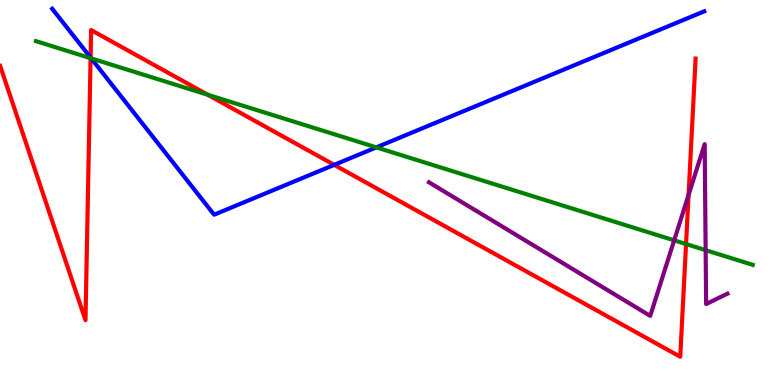[{'lines': ['blue', 'red'], 'intersections': [{'x': 1.17, 'y': 8.5}, {'x': 4.31, 'y': 5.72}]}, {'lines': ['green', 'red'], 'intersections': [{'x': 1.17, 'y': 8.49}, {'x': 2.68, 'y': 7.54}, {'x': 8.85, 'y': 3.66}]}, {'lines': ['purple', 'red'], 'intersections': [{'x': 8.88, 'y': 4.94}]}, {'lines': ['blue', 'green'], 'intersections': [{'x': 1.18, 'y': 8.48}, {'x': 4.86, 'y': 6.17}]}, {'lines': ['blue', 'purple'], 'intersections': []}, {'lines': ['green', 'purple'], 'intersections': [{'x': 8.7, 'y': 3.76}, {'x': 9.11, 'y': 3.5}]}]